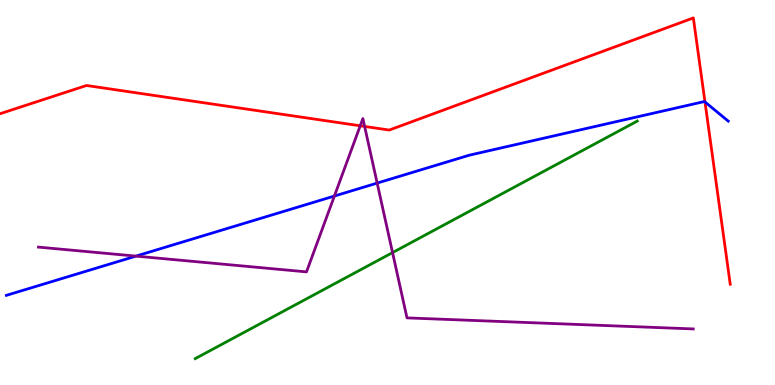[{'lines': ['blue', 'red'], 'intersections': [{'x': 9.1, 'y': 7.35}]}, {'lines': ['green', 'red'], 'intersections': []}, {'lines': ['purple', 'red'], 'intersections': [{'x': 4.65, 'y': 6.73}, {'x': 4.7, 'y': 6.72}]}, {'lines': ['blue', 'green'], 'intersections': []}, {'lines': ['blue', 'purple'], 'intersections': [{'x': 1.75, 'y': 3.35}, {'x': 4.31, 'y': 4.91}, {'x': 4.87, 'y': 5.24}]}, {'lines': ['green', 'purple'], 'intersections': [{'x': 5.07, 'y': 3.44}]}]